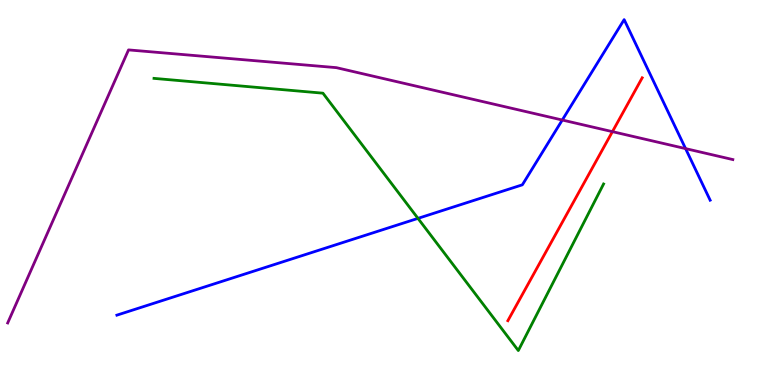[{'lines': ['blue', 'red'], 'intersections': []}, {'lines': ['green', 'red'], 'intersections': []}, {'lines': ['purple', 'red'], 'intersections': [{'x': 7.9, 'y': 6.58}]}, {'lines': ['blue', 'green'], 'intersections': [{'x': 5.39, 'y': 4.33}]}, {'lines': ['blue', 'purple'], 'intersections': [{'x': 7.26, 'y': 6.88}, {'x': 8.85, 'y': 6.14}]}, {'lines': ['green', 'purple'], 'intersections': []}]